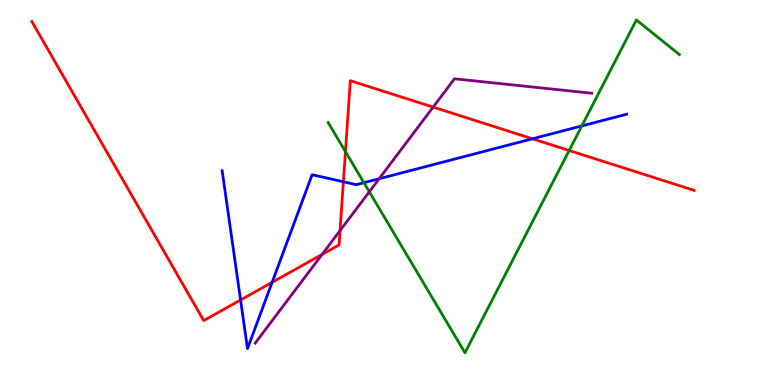[{'lines': ['blue', 'red'], 'intersections': [{'x': 3.1, 'y': 2.21}, {'x': 3.51, 'y': 2.67}, {'x': 4.43, 'y': 5.28}, {'x': 6.87, 'y': 6.4}]}, {'lines': ['green', 'red'], 'intersections': [{'x': 4.46, 'y': 6.06}, {'x': 7.34, 'y': 6.09}]}, {'lines': ['purple', 'red'], 'intersections': [{'x': 4.16, 'y': 3.39}, {'x': 4.39, 'y': 4.01}, {'x': 5.59, 'y': 7.22}]}, {'lines': ['blue', 'green'], 'intersections': [{'x': 4.7, 'y': 5.25}, {'x': 7.51, 'y': 6.73}]}, {'lines': ['blue', 'purple'], 'intersections': [{'x': 4.89, 'y': 5.36}]}, {'lines': ['green', 'purple'], 'intersections': [{'x': 4.77, 'y': 5.02}]}]